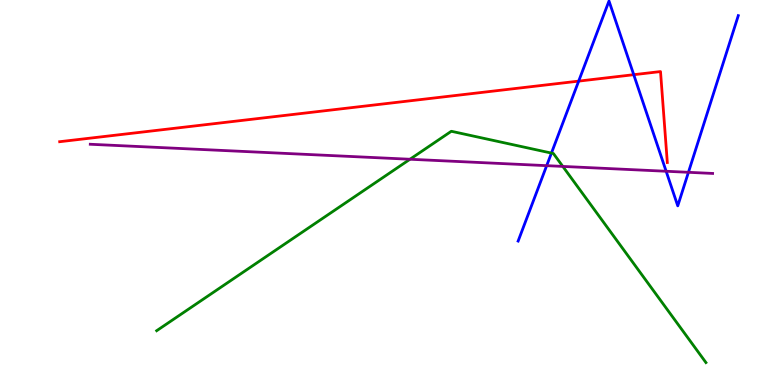[{'lines': ['blue', 'red'], 'intersections': [{'x': 7.47, 'y': 7.89}, {'x': 8.18, 'y': 8.06}]}, {'lines': ['green', 'red'], 'intersections': []}, {'lines': ['purple', 'red'], 'intersections': []}, {'lines': ['blue', 'green'], 'intersections': [{'x': 7.12, 'y': 6.02}]}, {'lines': ['blue', 'purple'], 'intersections': [{'x': 7.05, 'y': 5.7}, {'x': 8.6, 'y': 5.55}, {'x': 8.88, 'y': 5.52}]}, {'lines': ['green', 'purple'], 'intersections': [{'x': 5.29, 'y': 5.86}, {'x': 7.26, 'y': 5.68}]}]